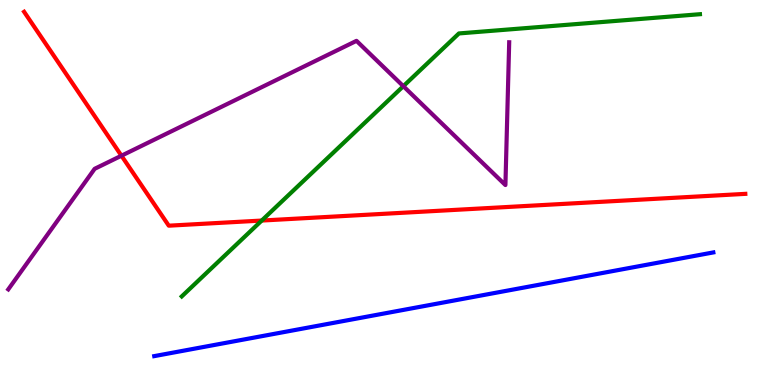[{'lines': ['blue', 'red'], 'intersections': []}, {'lines': ['green', 'red'], 'intersections': [{'x': 3.38, 'y': 4.27}]}, {'lines': ['purple', 'red'], 'intersections': [{'x': 1.57, 'y': 5.96}]}, {'lines': ['blue', 'green'], 'intersections': []}, {'lines': ['blue', 'purple'], 'intersections': []}, {'lines': ['green', 'purple'], 'intersections': [{'x': 5.2, 'y': 7.76}]}]